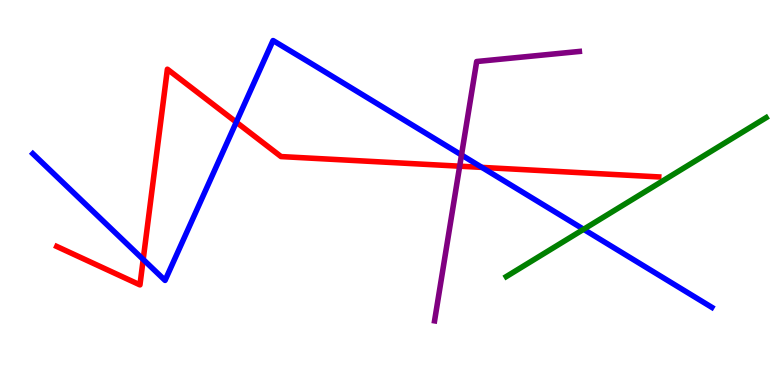[{'lines': ['blue', 'red'], 'intersections': [{'x': 1.85, 'y': 3.26}, {'x': 3.05, 'y': 6.83}, {'x': 6.22, 'y': 5.65}]}, {'lines': ['green', 'red'], 'intersections': []}, {'lines': ['purple', 'red'], 'intersections': [{'x': 5.93, 'y': 5.68}]}, {'lines': ['blue', 'green'], 'intersections': [{'x': 7.53, 'y': 4.04}]}, {'lines': ['blue', 'purple'], 'intersections': [{'x': 5.95, 'y': 5.97}]}, {'lines': ['green', 'purple'], 'intersections': []}]